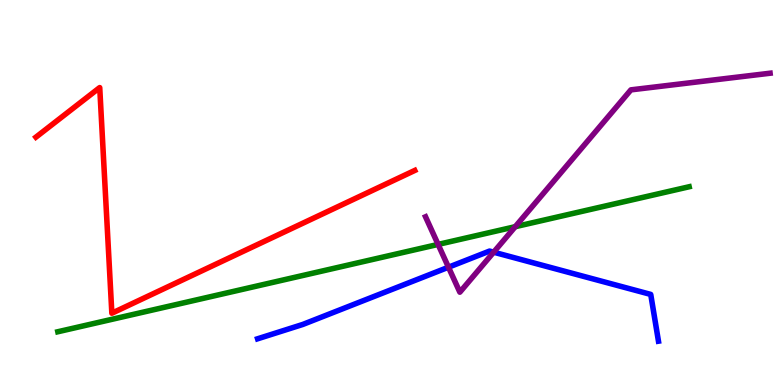[{'lines': ['blue', 'red'], 'intersections': []}, {'lines': ['green', 'red'], 'intersections': []}, {'lines': ['purple', 'red'], 'intersections': []}, {'lines': ['blue', 'green'], 'intersections': []}, {'lines': ['blue', 'purple'], 'intersections': [{'x': 5.79, 'y': 3.06}, {'x': 6.37, 'y': 3.45}]}, {'lines': ['green', 'purple'], 'intersections': [{'x': 5.65, 'y': 3.65}, {'x': 6.65, 'y': 4.11}]}]